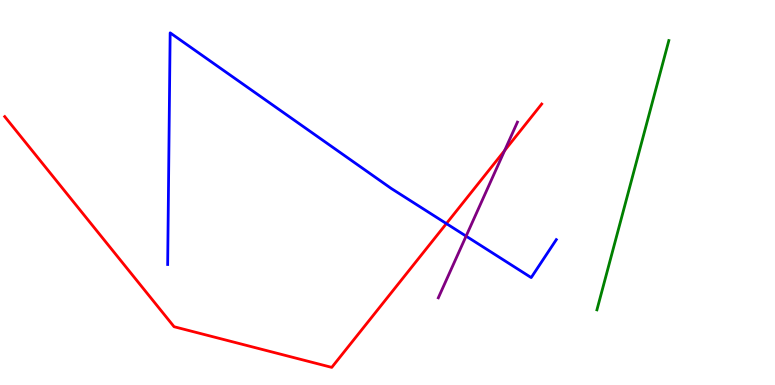[{'lines': ['blue', 'red'], 'intersections': [{'x': 5.76, 'y': 4.19}]}, {'lines': ['green', 'red'], 'intersections': []}, {'lines': ['purple', 'red'], 'intersections': [{'x': 6.51, 'y': 6.09}]}, {'lines': ['blue', 'green'], 'intersections': []}, {'lines': ['blue', 'purple'], 'intersections': [{'x': 6.01, 'y': 3.87}]}, {'lines': ['green', 'purple'], 'intersections': []}]